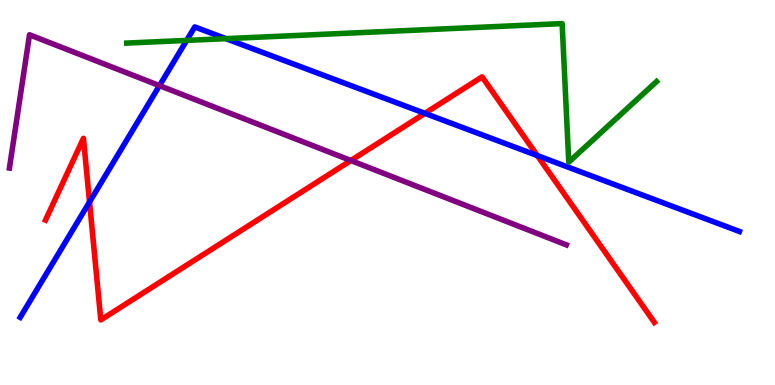[{'lines': ['blue', 'red'], 'intersections': [{'x': 1.16, 'y': 4.75}, {'x': 5.48, 'y': 7.06}, {'x': 6.93, 'y': 5.96}]}, {'lines': ['green', 'red'], 'intersections': []}, {'lines': ['purple', 'red'], 'intersections': [{'x': 4.53, 'y': 5.83}]}, {'lines': ['blue', 'green'], 'intersections': [{'x': 2.41, 'y': 8.95}, {'x': 2.92, 'y': 9.0}]}, {'lines': ['blue', 'purple'], 'intersections': [{'x': 2.06, 'y': 7.78}]}, {'lines': ['green', 'purple'], 'intersections': []}]